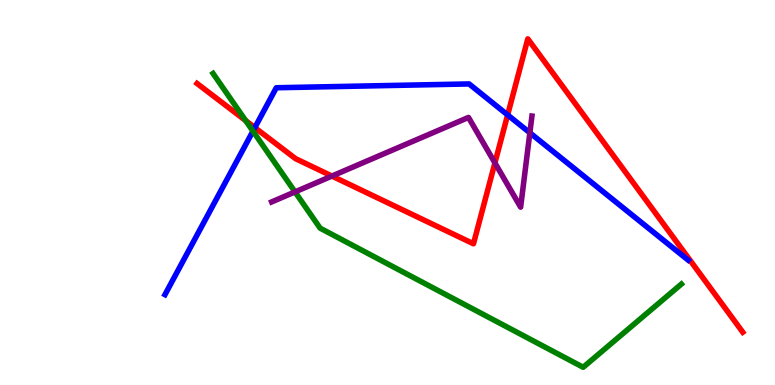[{'lines': ['blue', 'red'], 'intersections': [{'x': 3.29, 'y': 6.69}, {'x': 6.55, 'y': 7.01}]}, {'lines': ['green', 'red'], 'intersections': [{'x': 3.17, 'y': 6.87}]}, {'lines': ['purple', 'red'], 'intersections': [{'x': 4.28, 'y': 5.43}, {'x': 6.39, 'y': 5.77}]}, {'lines': ['blue', 'green'], 'intersections': [{'x': 3.26, 'y': 6.59}]}, {'lines': ['blue', 'purple'], 'intersections': [{'x': 6.84, 'y': 6.55}]}, {'lines': ['green', 'purple'], 'intersections': [{'x': 3.81, 'y': 5.02}]}]